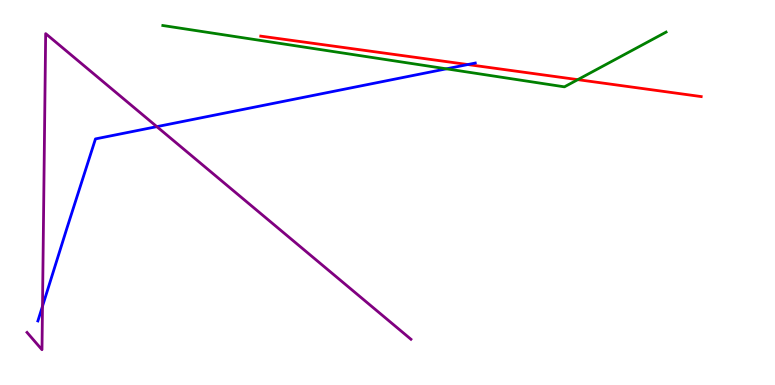[{'lines': ['blue', 'red'], 'intersections': [{'x': 6.04, 'y': 8.32}]}, {'lines': ['green', 'red'], 'intersections': [{'x': 7.46, 'y': 7.93}]}, {'lines': ['purple', 'red'], 'intersections': []}, {'lines': ['blue', 'green'], 'intersections': [{'x': 5.76, 'y': 8.21}]}, {'lines': ['blue', 'purple'], 'intersections': [{'x': 0.548, 'y': 2.05}, {'x': 2.02, 'y': 6.71}]}, {'lines': ['green', 'purple'], 'intersections': []}]